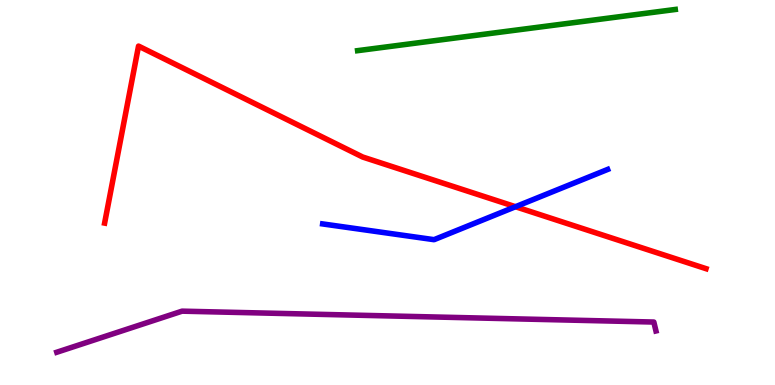[{'lines': ['blue', 'red'], 'intersections': [{'x': 6.65, 'y': 4.63}]}, {'lines': ['green', 'red'], 'intersections': []}, {'lines': ['purple', 'red'], 'intersections': []}, {'lines': ['blue', 'green'], 'intersections': []}, {'lines': ['blue', 'purple'], 'intersections': []}, {'lines': ['green', 'purple'], 'intersections': []}]